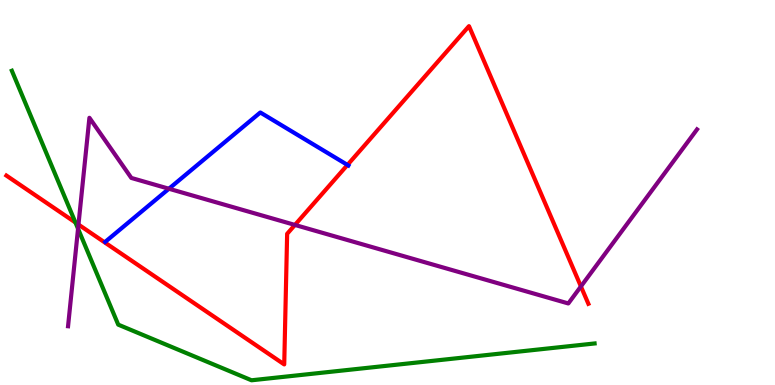[{'lines': ['blue', 'red'], 'intersections': [{'x': 4.48, 'y': 5.72}]}, {'lines': ['green', 'red'], 'intersections': [{'x': 0.973, 'y': 4.22}]}, {'lines': ['purple', 'red'], 'intersections': [{'x': 1.01, 'y': 4.17}, {'x': 3.81, 'y': 4.16}, {'x': 7.5, 'y': 2.56}]}, {'lines': ['blue', 'green'], 'intersections': []}, {'lines': ['blue', 'purple'], 'intersections': [{'x': 2.18, 'y': 5.1}]}, {'lines': ['green', 'purple'], 'intersections': [{'x': 1.01, 'y': 4.06}]}]